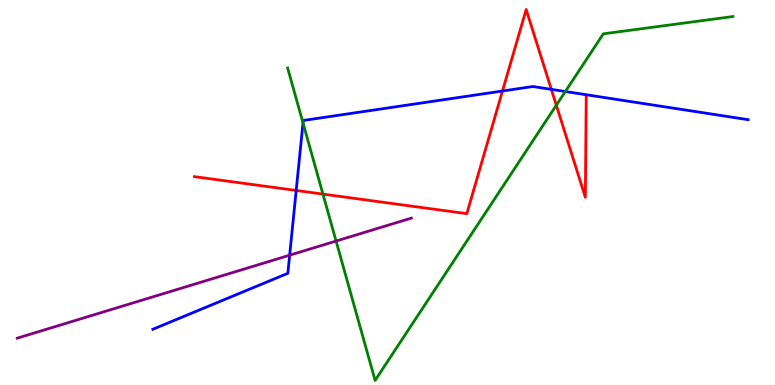[{'lines': ['blue', 'red'], 'intersections': [{'x': 3.82, 'y': 5.05}, {'x': 6.48, 'y': 7.64}, {'x': 7.11, 'y': 7.68}]}, {'lines': ['green', 'red'], 'intersections': [{'x': 4.17, 'y': 4.96}, {'x': 7.18, 'y': 7.27}]}, {'lines': ['purple', 'red'], 'intersections': []}, {'lines': ['blue', 'green'], 'intersections': [{'x': 3.91, 'y': 6.81}, {'x': 7.29, 'y': 7.62}]}, {'lines': ['blue', 'purple'], 'intersections': [{'x': 3.74, 'y': 3.37}]}, {'lines': ['green', 'purple'], 'intersections': [{'x': 4.34, 'y': 3.74}]}]